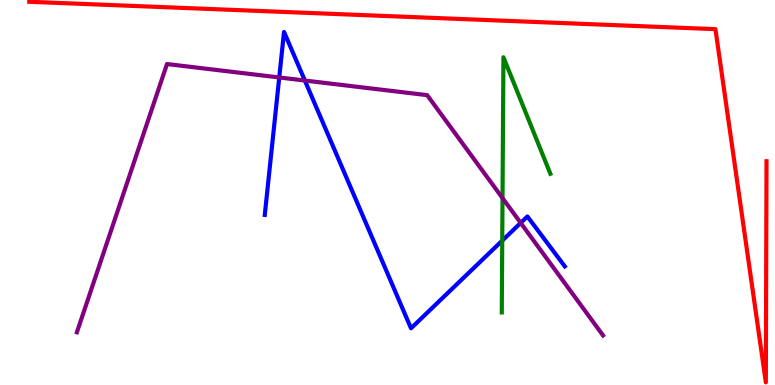[{'lines': ['blue', 'red'], 'intersections': []}, {'lines': ['green', 'red'], 'intersections': []}, {'lines': ['purple', 'red'], 'intersections': []}, {'lines': ['blue', 'green'], 'intersections': [{'x': 6.48, 'y': 3.75}]}, {'lines': ['blue', 'purple'], 'intersections': [{'x': 3.6, 'y': 7.99}, {'x': 3.93, 'y': 7.91}, {'x': 6.72, 'y': 4.21}]}, {'lines': ['green', 'purple'], 'intersections': [{'x': 6.48, 'y': 4.85}]}]